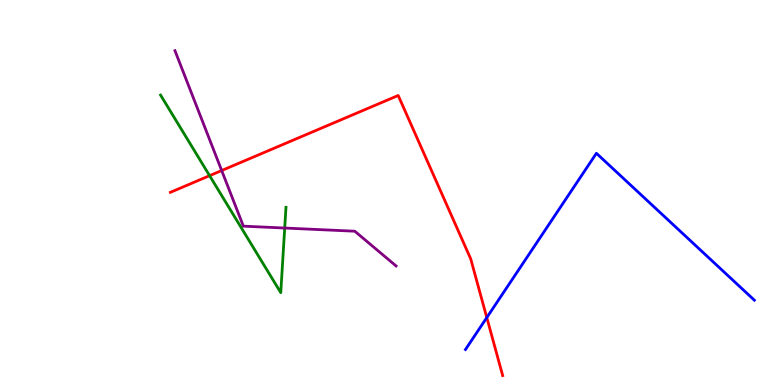[{'lines': ['blue', 'red'], 'intersections': [{'x': 6.28, 'y': 1.75}]}, {'lines': ['green', 'red'], 'intersections': [{'x': 2.7, 'y': 5.44}]}, {'lines': ['purple', 'red'], 'intersections': [{'x': 2.86, 'y': 5.57}]}, {'lines': ['blue', 'green'], 'intersections': []}, {'lines': ['blue', 'purple'], 'intersections': []}, {'lines': ['green', 'purple'], 'intersections': [{'x': 3.67, 'y': 4.08}]}]